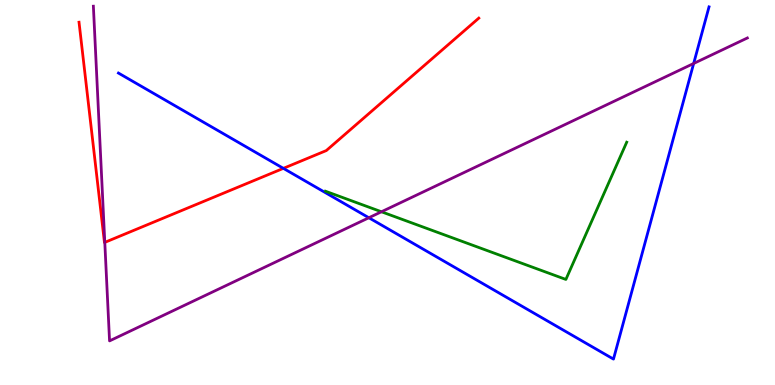[{'lines': ['blue', 'red'], 'intersections': [{'x': 3.66, 'y': 5.63}]}, {'lines': ['green', 'red'], 'intersections': []}, {'lines': ['purple', 'red'], 'intersections': [{'x': 1.35, 'y': 3.7}]}, {'lines': ['blue', 'green'], 'intersections': []}, {'lines': ['blue', 'purple'], 'intersections': [{'x': 4.76, 'y': 4.34}, {'x': 8.95, 'y': 8.35}]}, {'lines': ['green', 'purple'], 'intersections': [{'x': 4.92, 'y': 4.5}]}]